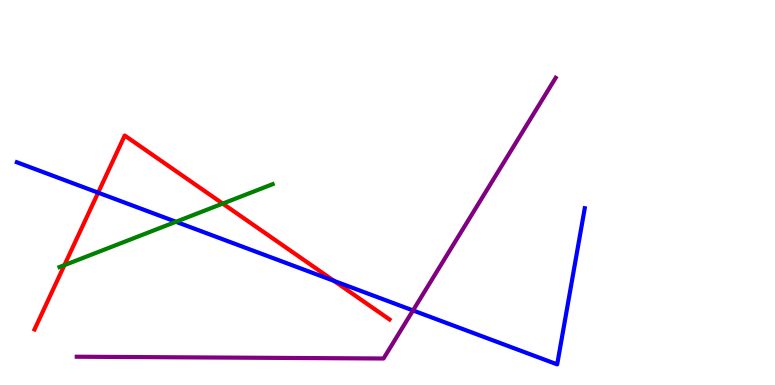[{'lines': ['blue', 'red'], 'intersections': [{'x': 1.27, 'y': 5.0}, {'x': 4.31, 'y': 2.7}]}, {'lines': ['green', 'red'], 'intersections': [{'x': 0.831, 'y': 3.11}, {'x': 2.87, 'y': 4.71}]}, {'lines': ['purple', 'red'], 'intersections': []}, {'lines': ['blue', 'green'], 'intersections': [{'x': 2.27, 'y': 4.24}]}, {'lines': ['blue', 'purple'], 'intersections': [{'x': 5.33, 'y': 1.94}]}, {'lines': ['green', 'purple'], 'intersections': []}]